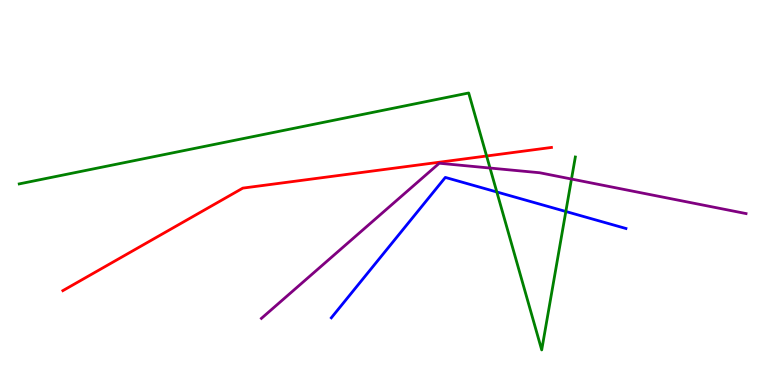[{'lines': ['blue', 'red'], 'intersections': []}, {'lines': ['green', 'red'], 'intersections': [{'x': 6.28, 'y': 5.95}]}, {'lines': ['purple', 'red'], 'intersections': []}, {'lines': ['blue', 'green'], 'intersections': [{'x': 6.41, 'y': 5.01}, {'x': 7.3, 'y': 4.51}]}, {'lines': ['blue', 'purple'], 'intersections': []}, {'lines': ['green', 'purple'], 'intersections': [{'x': 6.32, 'y': 5.64}, {'x': 7.37, 'y': 5.35}]}]